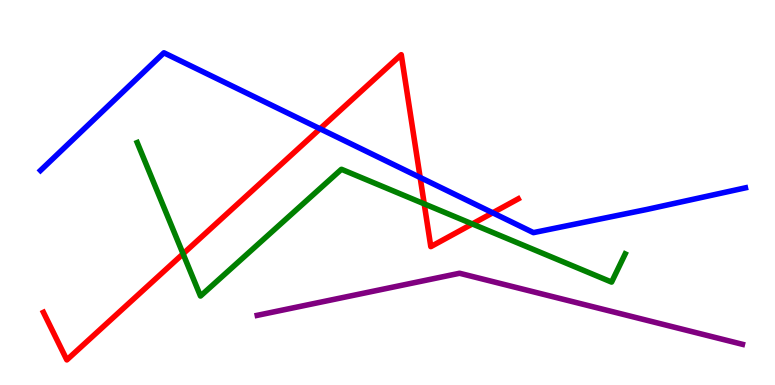[{'lines': ['blue', 'red'], 'intersections': [{'x': 4.13, 'y': 6.66}, {'x': 5.42, 'y': 5.39}, {'x': 6.36, 'y': 4.47}]}, {'lines': ['green', 'red'], 'intersections': [{'x': 2.36, 'y': 3.41}, {'x': 5.47, 'y': 4.71}, {'x': 6.09, 'y': 4.18}]}, {'lines': ['purple', 'red'], 'intersections': []}, {'lines': ['blue', 'green'], 'intersections': []}, {'lines': ['blue', 'purple'], 'intersections': []}, {'lines': ['green', 'purple'], 'intersections': []}]